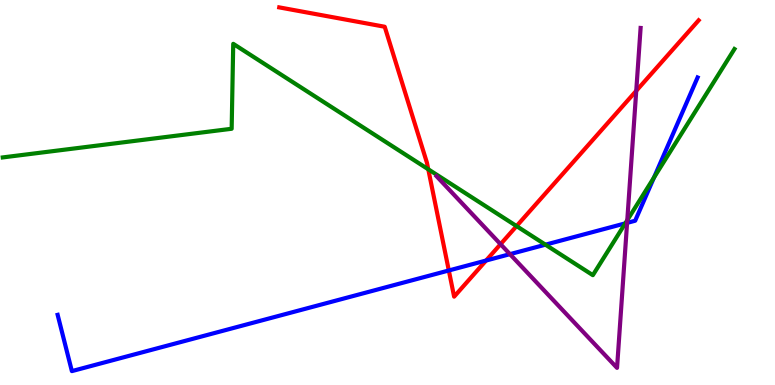[{'lines': ['blue', 'red'], 'intersections': [{'x': 5.79, 'y': 2.97}, {'x': 6.27, 'y': 3.23}]}, {'lines': ['green', 'red'], 'intersections': [{'x': 5.53, 'y': 5.6}, {'x': 6.67, 'y': 4.13}]}, {'lines': ['purple', 'red'], 'intersections': [{'x': 6.46, 'y': 3.66}, {'x': 8.21, 'y': 7.64}]}, {'lines': ['blue', 'green'], 'intersections': [{'x': 7.04, 'y': 3.64}, {'x': 8.07, 'y': 4.2}, {'x': 8.44, 'y': 5.39}]}, {'lines': ['blue', 'purple'], 'intersections': [{'x': 6.58, 'y': 3.4}, {'x': 8.09, 'y': 4.21}]}, {'lines': ['green', 'purple'], 'intersections': [{'x': 8.09, 'y': 4.28}]}]